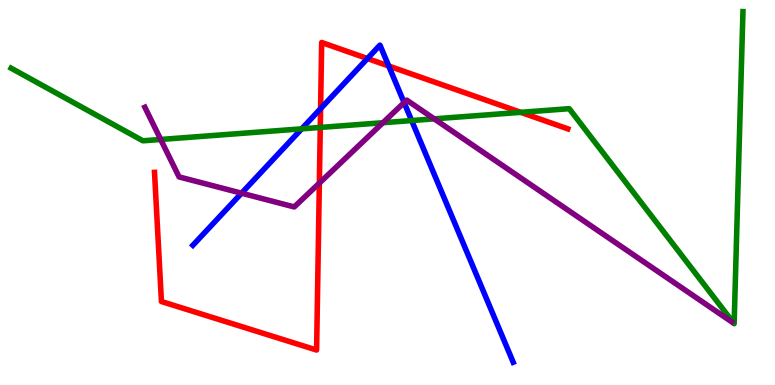[{'lines': ['blue', 'red'], 'intersections': [{'x': 4.14, 'y': 7.18}, {'x': 4.74, 'y': 8.48}, {'x': 5.02, 'y': 8.29}]}, {'lines': ['green', 'red'], 'intersections': [{'x': 4.13, 'y': 6.69}, {'x': 6.72, 'y': 7.08}]}, {'lines': ['purple', 'red'], 'intersections': [{'x': 4.12, 'y': 5.24}]}, {'lines': ['blue', 'green'], 'intersections': [{'x': 3.89, 'y': 6.65}, {'x': 5.31, 'y': 6.87}]}, {'lines': ['blue', 'purple'], 'intersections': [{'x': 3.12, 'y': 4.98}, {'x': 5.21, 'y': 7.34}]}, {'lines': ['green', 'purple'], 'intersections': [{'x': 2.07, 'y': 6.38}, {'x': 4.94, 'y': 6.81}, {'x': 5.6, 'y': 6.91}]}]